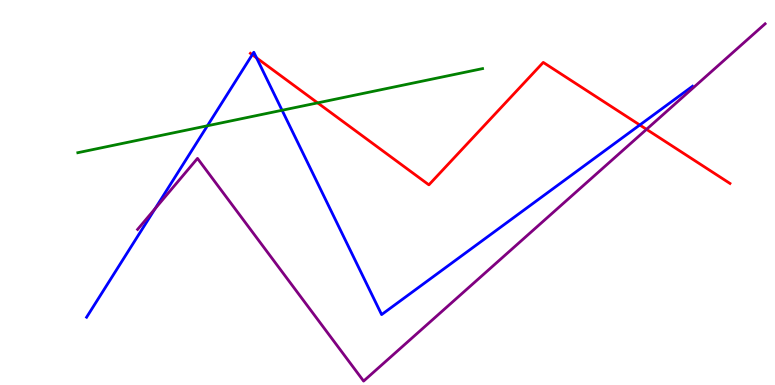[{'lines': ['blue', 'red'], 'intersections': [{'x': 3.25, 'y': 8.58}, {'x': 3.31, 'y': 8.5}, {'x': 8.26, 'y': 6.75}]}, {'lines': ['green', 'red'], 'intersections': [{'x': 4.1, 'y': 7.33}]}, {'lines': ['purple', 'red'], 'intersections': [{'x': 8.34, 'y': 6.64}]}, {'lines': ['blue', 'green'], 'intersections': [{'x': 2.68, 'y': 6.73}, {'x': 3.64, 'y': 7.14}]}, {'lines': ['blue', 'purple'], 'intersections': [{'x': 2.0, 'y': 4.58}]}, {'lines': ['green', 'purple'], 'intersections': []}]